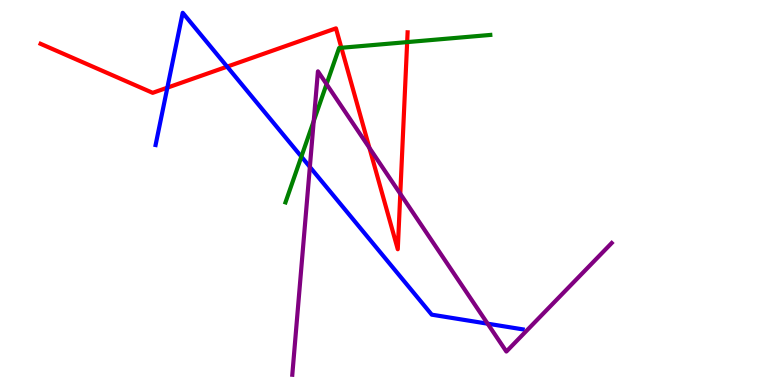[{'lines': ['blue', 'red'], 'intersections': [{'x': 2.16, 'y': 7.72}, {'x': 2.93, 'y': 8.27}]}, {'lines': ['green', 'red'], 'intersections': [{'x': 4.41, 'y': 8.76}, {'x': 5.25, 'y': 8.91}]}, {'lines': ['purple', 'red'], 'intersections': [{'x': 4.77, 'y': 6.16}, {'x': 5.17, 'y': 4.97}]}, {'lines': ['blue', 'green'], 'intersections': [{'x': 3.89, 'y': 5.93}]}, {'lines': ['blue', 'purple'], 'intersections': [{'x': 4.0, 'y': 5.66}, {'x': 6.29, 'y': 1.59}]}, {'lines': ['green', 'purple'], 'intersections': [{'x': 4.05, 'y': 6.86}, {'x': 4.21, 'y': 7.81}]}]